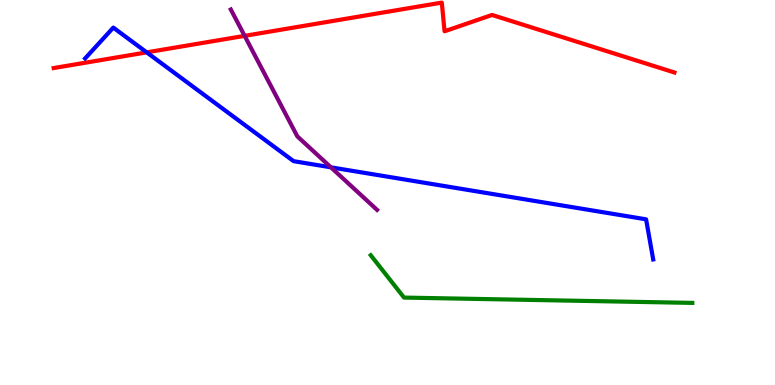[{'lines': ['blue', 'red'], 'intersections': [{'x': 1.89, 'y': 8.64}]}, {'lines': ['green', 'red'], 'intersections': []}, {'lines': ['purple', 'red'], 'intersections': [{'x': 3.16, 'y': 9.07}]}, {'lines': ['blue', 'green'], 'intersections': []}, {'lines': ['blue', 'purple'], 'intersections': [{'x': 4.27, 'y': 5.65}]}, {'lines': ['green', 'purple'], 'intersections': []}]